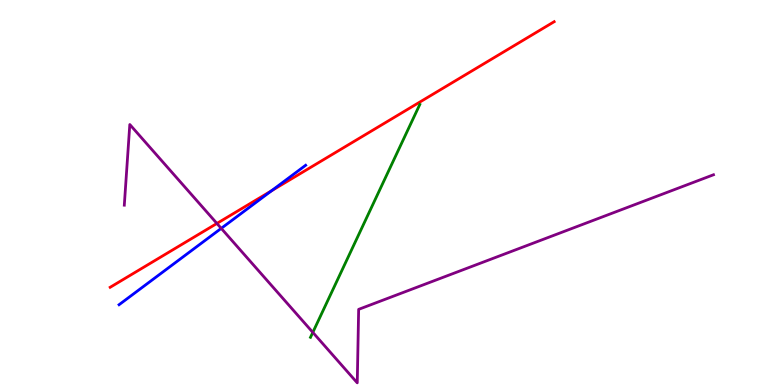[{'lines': ['blue', 'red'], 'intersections': [{'x': 3.5, 'y': 5.05}]}, {'lines': ['green', 'red'], 'intersections': []}, {'lines': ['purple', 'red'], 'intersections': [{'x': 2.8, 'y': 4.2}]}, {'lines': ['blue', 'green'], 'intersections': []}, {'lines': ['blue', 'purple'], 'intersections': [{'x': 2.85, 'y': 4.07}]}, {'lines': ['green', 'purple'], 'intersections': [{'x': 4.04, 'y': 1.37}]}]